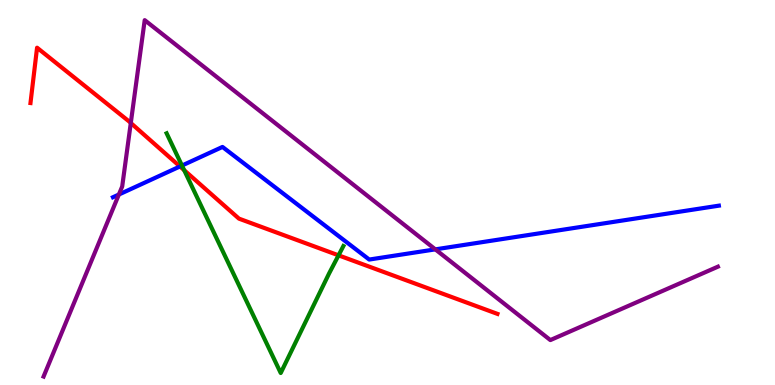[{'lines': ['blue', 'red'], 'intersections': [{'x': 2.32, 'y': 5.68}]}, {'lines': ['green', 'red'], 'intersections': [{'x': 2.38, 'y': 5.58}, {'x': 4.37, 'y': 3.37}]}, {'lines': ['purple', 'red'], 'intersections': [{'x': 1.69, 'y': 6.81}]}, {'lines': ['blue', 'green'], 'intersections': [{'x': 2.35, 'y': 5.7}]}, {'lines': ['blue', 'purple'], 'intersections': [{'x': 1.53, 'y': 4.95}, {'x': 5.62, 'y': 3.52}]}, {'lines': ['green', 'purple'], 'intersections': []}]